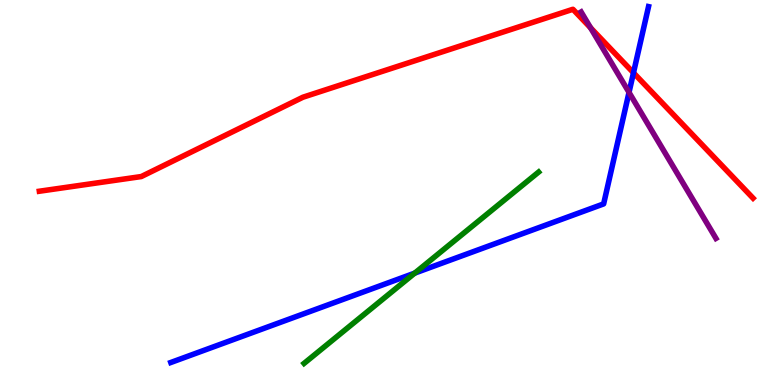[{'lines': ['blue', 'red'], 'intersections': [{'x': 8.17, 'y': 8.11}]}, {'lines': ['green', 'red'], 'intersections': []}, {'lines': ['purple', 'red'], 'intersections': [{'x': 7.62, 'y': 9.28}]}, {'lines': ['blue', 'green'], 'intersections': [{'x': 5.35, 'y': 2.91}]}, {'lines': ['blue', 'purple'], 'intersections': [{'x': 8.12, 'y': 7.6}]}, {'lines': ['green', 'purple'], 'intersections': []}]